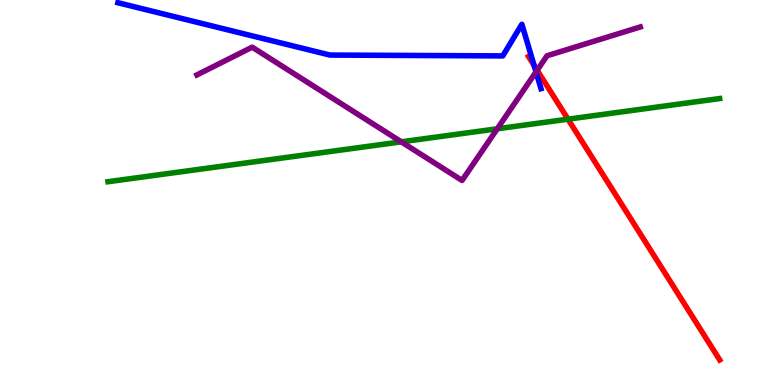[{'lines': ['blue', 'red'], 'intersections': [{'x': 6.89, 'y': 8.3}]}, {'lines': ['green', 'red'], 'intersections': [{'x': 7.33, 'y': 6.9}]}, {'lines': ['purple', 'red'], 'intersections': [{'x': 6.93, 'y': 8.18}]}, {'lines': ['blue', 'green'], 'intersections': []}, {'lines': ['blue', 'purple'], 'intersections': [{'x': 6.92, 'y': 8.13}]}, {'lines': ['green', 'purple'], 'intersections': [{'x': 5.18, 'y': 6.32}, {'x': 6.42, 'y': 6.65}]}]